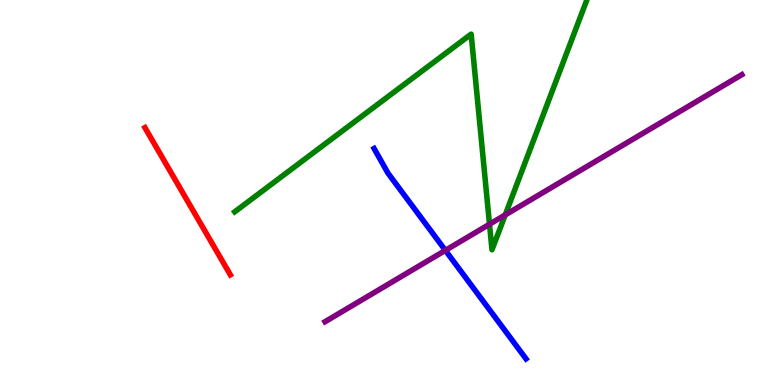[{'lines': ['blue', 'red'], 'intersections': []}, {'lines': ['green', 'red'], 'intersections': []}, {'lines': ['purple', 'red'], 'intersections': []}, {'lines': ['blue', 'green'], 'intersections': []}, {'lines': ['blue', 'purple'], 'intersections': [{'x': 5.75, 'y': 3.5}]}, {'lines': ['green', 'purple'], 'intersections': [{'x': 6.32, 'y': 4.18}, {'x': 6.52, 'y': 4.42}]}]